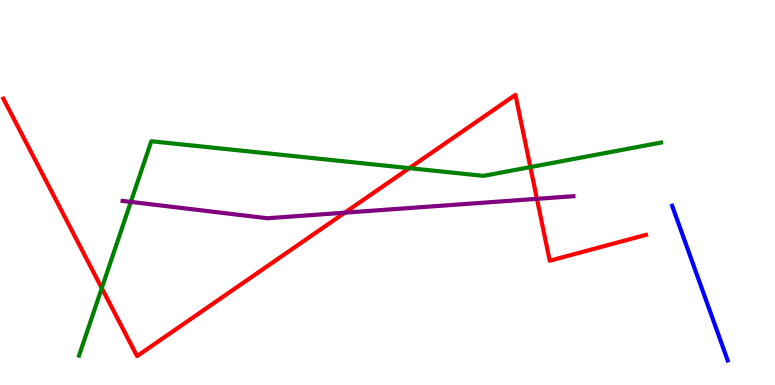[{'lines': ['blue', 'red'], 'intersections': []}, {'lines': ['green', 'red'], 'intersections': [{'x': 1.31, 'y': 2.52}, {'x': 5.28, 'y': 5.63}, {'x': 6.84, 'y': 5.66}]}, {'lines': ['purple', 'red'], 'intersections': [{'x': 4.45, 'y': 4.48}, {'x': 6.93, 'y': 4.84}]}, {'lines': ['blue', 'green'], 'intersections': []}, {'lines': ['blue', 'purple'], 'intersections': []}, {'lines': ['green', 'purple'], 'intersections': [{'x': 1.69, 'y': 4.76}]}]